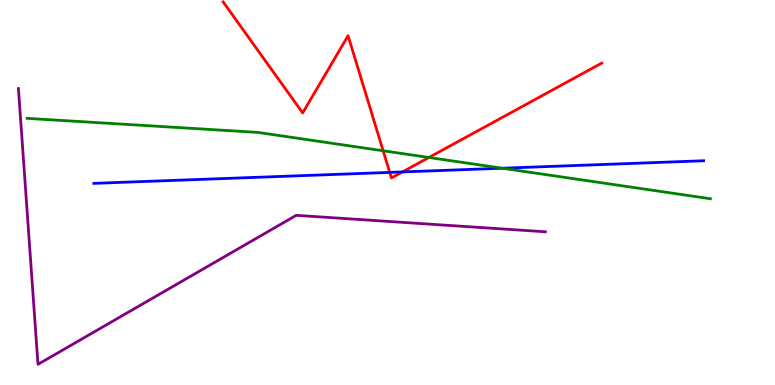[{'lines': ['blue', 'red'], 'intersections': [{'x': 5.03, 'y': 5.52}, {'x': 5.19, 'y': 5.53}]}, {'lines': ['green', 'red'], 'intersections': [{'x': 4.94, 'y': 6.08}, {'x': 5.53, 'y': 5.91}]}, {'lines': ['purple', 'red'], 'intersections': []}, {'lines': ['blue', 'green'], 'intersections': [{'x': 6.48, 'y': 5.63}]}, {'lines': ['blue', 'purple'], 'intersections': []}, {'lines': ['green', 'purple'], 'intersections': []}]